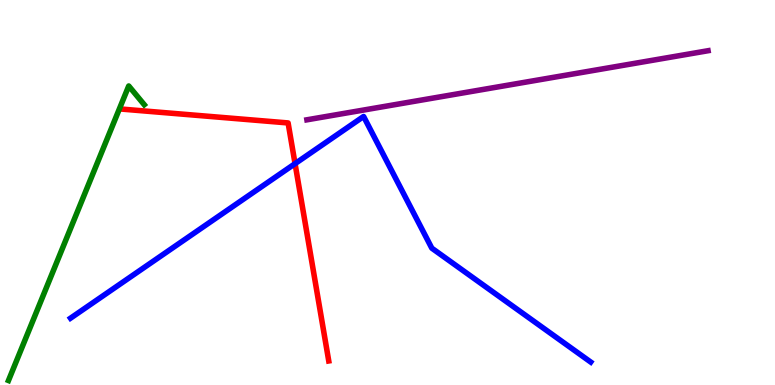[{'lines': ['blue', 'red'], 'intersections': [{'x': 3.81, 'y': 5.75}]}, {'lines': ['green', 'red'], 'intersections': []}, {'lines': ['purple', 'red'], 'intersections': []}, {'lines': ['blue', 'green'], 'intersections': []}, {'lines': ['blue', 'purple'], 'intersections': []}, {'lines': ['green', 'purple'], 'intersections': []}]